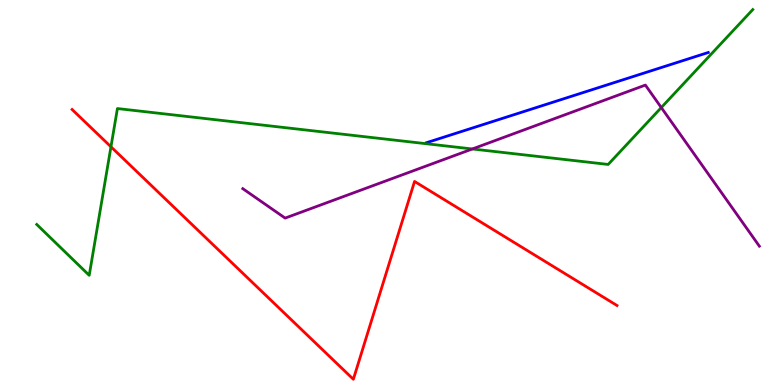[{'lines': ['blue', 'red'], 'intersections': []}, {'lines': ['green', 'red'], 'intersections': [{'x': 1.43, 'y': 6.19}]}, {'lines': ['purple', 'red'], 'intersections': []}, {'lines': ['blue', 'green'], 'intersections': []}, {'lines': ['blue', 'purple'], 'intersections': []}, {'lines': ['green', 'purple'], 'intersections': [{'x': 6.09, 'y': 6.13}, {'x': 8.53, 'y': 7.21}]}]